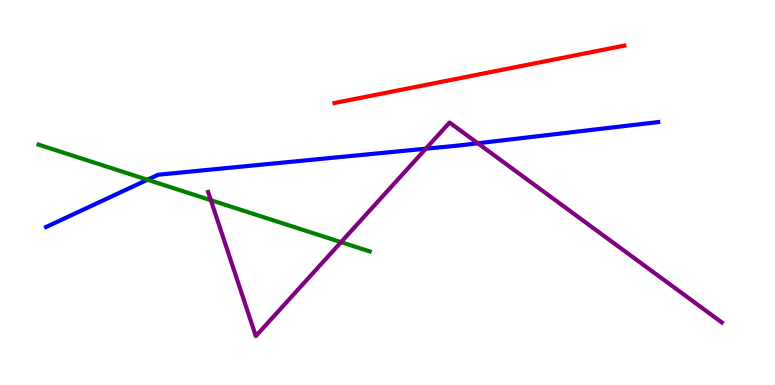[{'lines': ['blue', 'red'], 'intersections': []}, {'lines': ['green', 'red'], 'intersections': []}, {'lines': ['purple', 'red'], 'intersections': []}, {'lines': ['blue', 'green'], 'intersections': [{'x': 1.9, 'y': 5.33}]}, {'lines': ['blue', 'purple'], 'intersections': [{'x': 5.49, 'y': 6.14}, {'x': 6.17, 'y': 6.28}]}, {'lines': ['green', 'purple'], 'intersections': [{'x': 2.72, 'y': 4.8}, {'x': 4.4, 'y': 3.71}]}]